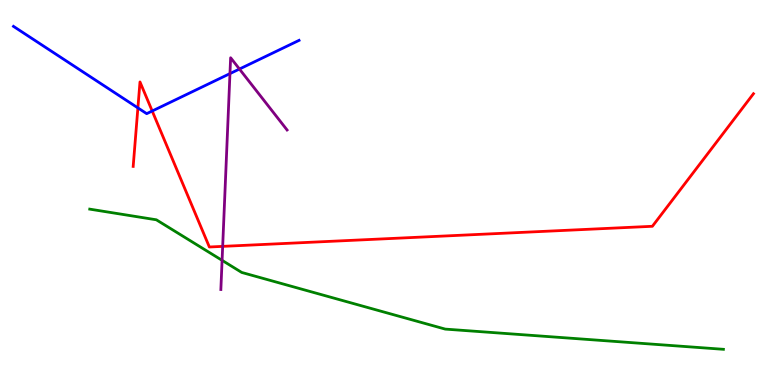[{'lines': ['blue', 'red'], 'intersections': [{'x': 1.78, 'y': 7.2}, {'x': 1.96, 'y': 7.12}]}, {'lines': ['green', 'red'], 'intersections': []}, {'lines': ['purple', 'red'], 'intersections': [{'x': 2.87, 'y': 3.6}]}, {'lines': ['blue', 'green'], 'intersections': []}, {'lines': ['blue', 'purple'], 'intersections': [{'x': 2.97, 'y': 8.09}, {'x': 3.09, 'y': 8.21}]}, {'lines': ['green', 'purple'], 'intersections': [{'x': 2.87, 'y': 3.24}]}]